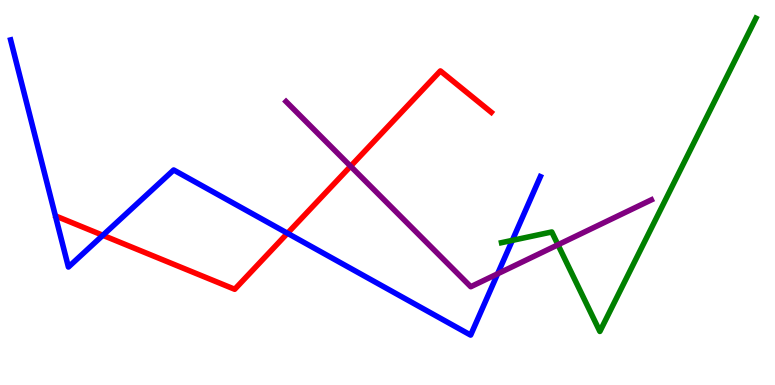[{'lines': ['blue', 'red'], 'intersections': [{'x': 1.33, 'y': 3.89}, {'x': 3.71, 'y': 3.94}]}, {'lines': ['green', 'red'], 'intersections': []}, {'lines': ['purple', 'red'], 'intersections': [{'x': 4.52, 'y': 5.68}]}, {'lines': ['blue', 'green'], 'intersections': [{'x': 6.61, 'y': 3.76}]}, {'lines': ['blue', 'purple'], 'intersections': [{'x': 6.42, 'y': 2.89}]}, {'lines': ['green', 'purple'], 'intersections': [{'x': 7.2, 'y': 3.64}]}]